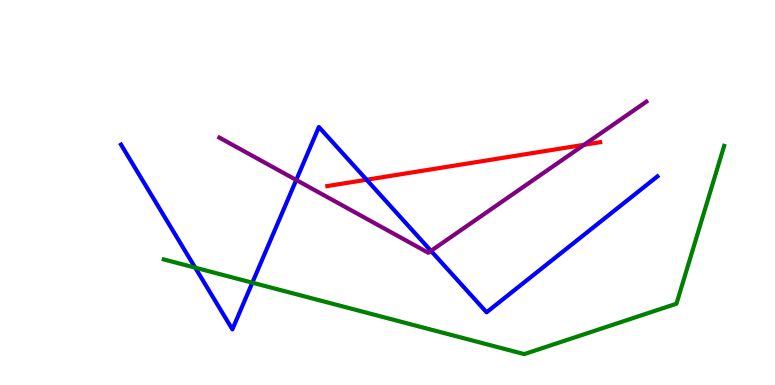[{'lines': ['blue', 'red'], 'intersections': [{'x': 4.73, 'y': 5.33}]}, {'lines': ['green', 'red'], 'intersections': []}, {'lines': ['purple', 'red'], 'intersections': [{'x': 7.54, 'y': 6.24}]}, {'lines': ['blue', 'green'], 'intersections': [{'x': 2.52, 'y': 3.05}, {'x': 3.26, 'y': 2.66}]}, {'lines': ['blue', 'purple'], 'intersections': [{'x': 3.82, 'y': 5.33}, {'x': 5.56, 'y': 3.48}]}, {'lines': ['green', 'purple'], 'intersections': []}]